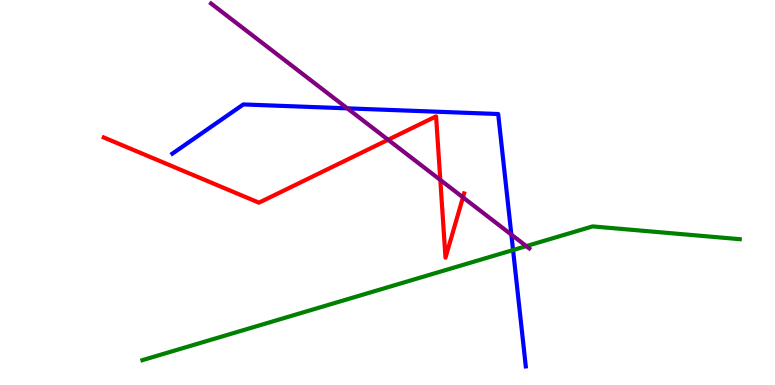[{'lines': ['blue', 'red'], 'intersections': []}, {'lines': ['green', 'red'], 'intersections': []}, {'lines': ['purple', 'red'], 'intersections': [{'x': 5.01, 'y': 6.37}, {'x': 5.68, 'y': 5.33}, {'x': 5.97, 'y': 4.87}]}, {'lines': ['blue', 'green'], 'intersections': [{'x': 6.62, 'y': 3.51}]}, {'lines': ['blue', 'purple'], 'intersections': [{'x': 4.48, 'y': 7.19}, {'x': 6.6, 'y': 3.91}]}, {'lines': ['green', 'purple'], 'intersections': [{'x': 6.79, 'y': 3.61}]}]